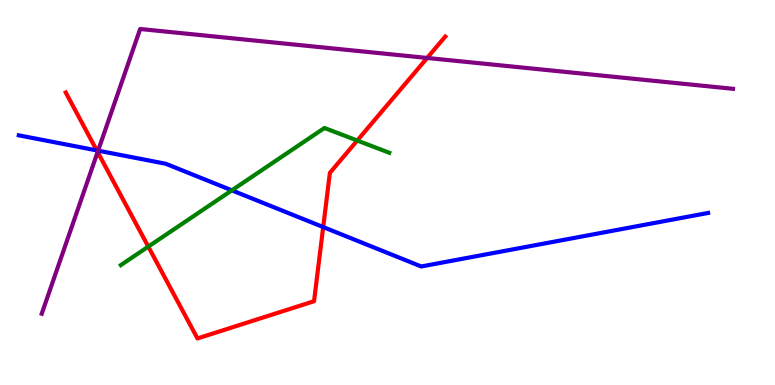[{'lines': ['blue', 'red'], 'intersections': [{'x': 1.25, 'y': 6.09}, {'x': 4.17, 'y': 4.1}]}, {'lines': ['green', 'red'], 'intersections': [{'x': 1.91, 'y': 3.59}, {'x': 4.61, 'y': 6.35}]}, {'lines': ['purple', 'red'], 'intersections': [{'x': 1.26, 'y': 6.05}, {'x': 5.51, 'y': 8.49}]}, {'lines': ['blue', 'green'], 'intersections': [{'x': 2.99, 'y': 5.06}]}, {'lines': ['blue', 'purple'], 'intersections': [{'x': 1.27, 'y': 6.09}]}, {'lines': ['green', 'purple'], 'intersections': []}]